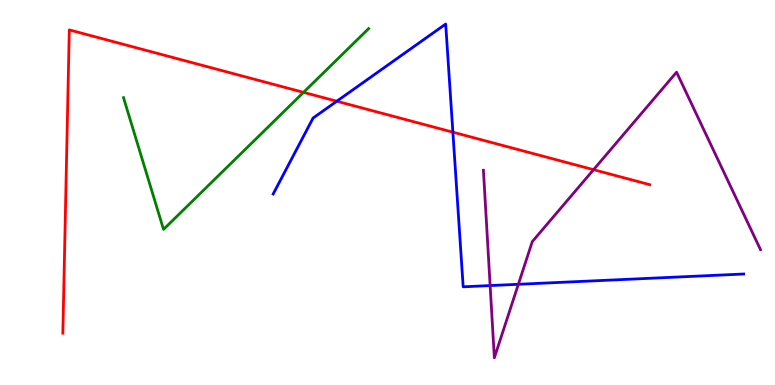[{'lines': ['blue', 'red'], 'intersections': [{'x': 4.35, 'y': 7.37}, {'x': 5.84, 'y': 6.57}]}, {'lines': ['green', 'red'], 'intersections': [{'x': 3.92, 'y': 7.6}]}, {'lines': ['purple', 'red'], 'intersections': [{'x': 7.66, 'y': 5.59}]}, {'lines': ['blue', 'green'], 'intersections': []}, {'lines': ['blue', 'purple'], 'intersections': [{'x': 6.32, 'y': 2.58}, {'x': 6.69, 'y': 2.62}]}, {'lines': ['green', 'purple'], 'intersections': []}]